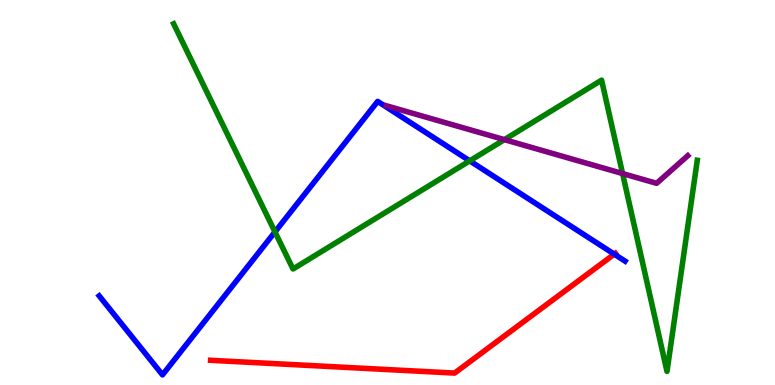[{'lines': ['blue', 'red'], 'intersections': [{'x': 7.93, 'y': 3.4}]}, {'lines': ['green', 'red'], 'intersections': []}, {'lines': ['purple', 'red'], 'intersections': []}, {'lines': ['blue', 'green'], 'intersections': [{'x': 3.55, 'y': 3.98}, {'x': 6.06, 'y': 5.82}]}, {'lines': ['blue', 'purple'], 'intersections': []}, {'lines': ['green', 'purple'], 'intersections': [{'x': 6.51, 'y': 6.37}, {'x': 8.03, 'y': 5.49}]}]